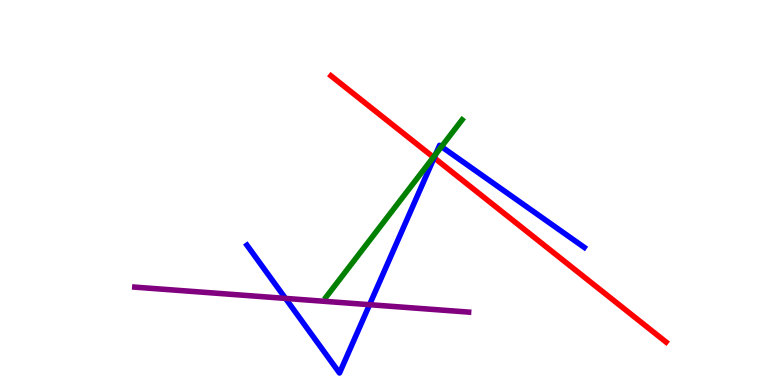[{'lines': ['blue', 'red'], 'intersections': [{'x': 5.6, 'y': 5.9}]}, {'lines': ['green', 'red'], 'intersections': [{'x': 5.59, 'y': 5.92}]}, {'lines': ['purple', 'red'], 'intersections': []}, {'lines': ['blue', 'green'], 'intersections': [{'x': 5.62, 'y': 5.99}, {'x': 5.7, 'y': 6.19}]}, {'lines': ['blue', 'purple'], 'intersections': [{'x': 3.68, 'y': 2.25}, {'x': 4.77, 'y': 2.09}]}, {'lines': ['green', 'purple'], 'intersections': []}]